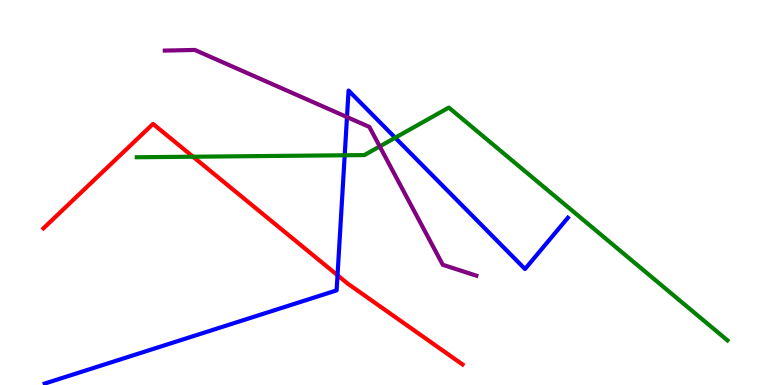[{'lines': ['blue', 'red'], 'intersections': [{'x': 4.36, 'y': 2.85}]}, {'lines': ['green', 'red'], 'intersections': [{'x': 2.49, 'y': 5.93}]}, {'lines': ['purple', 'red'], 'intersections': []}, {'lines': ['blue', 'green'], 'intersections': [{'x': 4.45, 'y': 5.97}, {'x': 5.1, 'y': 6.42}]}, {'lines': ['blue', 'purple'], 'intersections': [{'x': 4.48, 'y': 6.96}]}, {'lines': ['green', 'purple'], 'intersections': [{'x': 4.9, 'y': 6.2}]}]